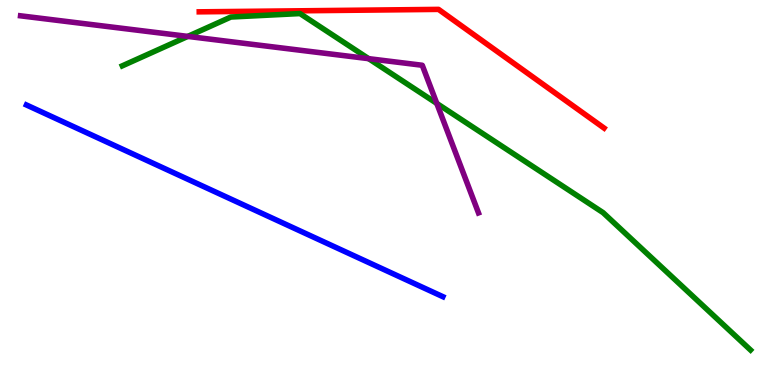[{'lines': ['blue', 'red'], 'intersections': []}, {'lines': ['green', 'red'], 'intersections': []}, {'lines': ['purple', 'red'], 'intersections': []}, {'lines': ['blue', 'green'], 'intersections': []}, {'lines': ['blue', 'purple'], 'intersections': []}, {'lines': ['green', 'purple'], 'intersections': [{'x': 2.42, 'y': 9.05}, {'x': 4.76, 'y': 8.48}, {'x': 5.64, 'y': 7.31}]}]